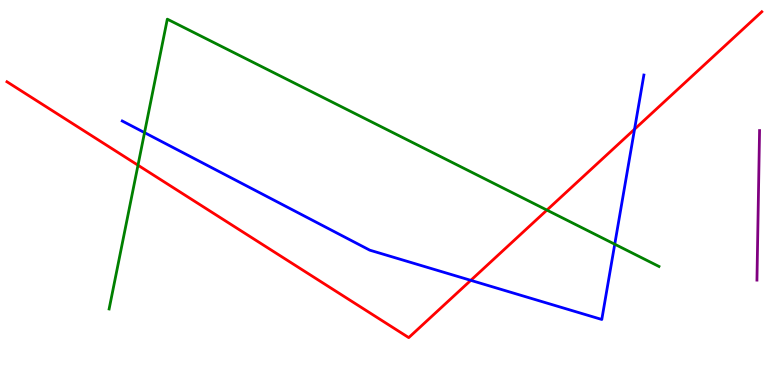[{'lines': ['blue', 'red'], 'intersections': [{'x': 6.07, 'y': 2.72}, {'x': 8.19, 'y': 6.64}]}, {'lines': ['green', 'red'], 'intersections': [{'x': 1.78, 'y': 5.71}, {'x': 7.06, 'y': 4.54}]}, {'lines': ['purple', 'red'], 'intersections': []}, {'lines': ['blue', 'green'], 'intersections': [{'x': 1.86, 'y': 6.56}, {'x': 7.93, 'y': 3.66}]}, {'lines': ['blue', 'purple'], 'intersections': []}, {'lines': ['green', 'purple'], 'intersections': []}]